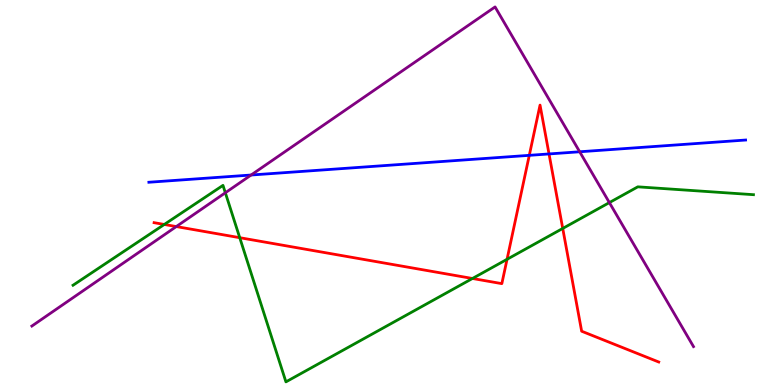[{'lines': ['blue', 'red'], 'intersections': [{'x': 6.83, 'y': 5.97}, {'x': 7.08, 'y': 6.0}]}, {'lines': ['green', 'red'], 'intersections': [{'x': 2.12, 'y': 4.17}, {'x': 3.09, 'y': 3.83}, {'x': 6.1, 'y': 2.77}, {'x': 6.54, 'y': 3.26}, {'x': 7.26, 'y': 4.07}]}, {'lines': ['purple', 'red'], 'intersections': [{'x': 2.27, 'y': 4.12}]}, {'lines': ['blue', 'green'], 'intersections': []}, {'lines': ['blue', 'purple'], 'intersections': [{'x': 3.24, 'y': 5.45}, {'x': 7.48, 'y': 6.06}]}, {'lines': ['green', 'purple'], 'intersections': [{'x': 2.91, 'y': 4.99}, {'x': 7.86, 'y': 4.74}]}]